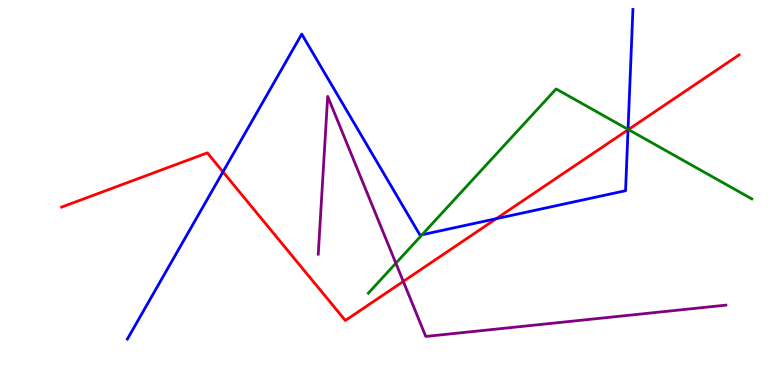[{'lines': ['blue', 'red'], 'intersections': [{'x': 2.88, 'y': 5.54}, {'x': 6.4, 'y': 4.32}, {'x': 8.1, 'y': 6.63}]}, {'lines': ['green', 'red'], 'intersections': [{'x': 8.11, 'y': 6.63}]}, {'lines': ['purple', 'red'], 'intersections': [{'x': 5.2, 'y': 2.69}]}, {'lines': ['blue', 'green'], 'intersections': [{'x': 5.45, 'y': 3.9}, {'x': 8.1, 'y': 6.64}]}, {'lines': ['blue', 'purple'], 'intersections': []}, {'lines': ['green', 'purple'], 'intersections': [{'x': 5.11, 'y': 3.16}]}]